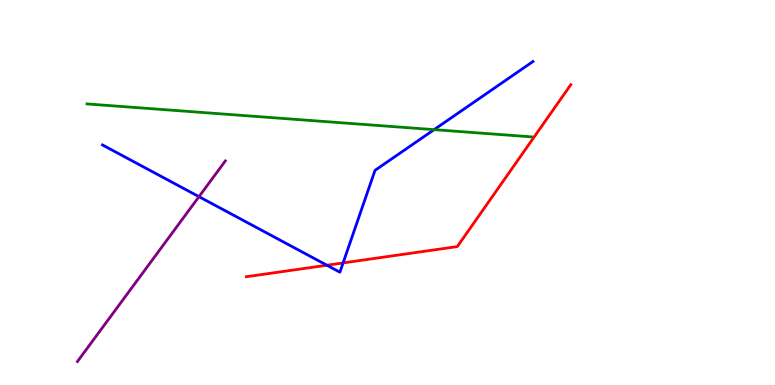[{'lines': ['blue', 'red'], 'intersections': [{'x': 4.22, 'y': 3.11}, {'x': 4.43, 'y': 3.17}]}, {'lines': ['green', 'red'], 'intersections': []}, {'lines': ['purple', 'red'], 'intersections': []}, {'lines': ['blue', 'green'], 'intersections': [{'x': 5.6, 'y': 6.63}]}, {'lines': ['blue', 'purple'], 'intersections': [{'x': 2.57, 'y': 4.89}]}, {'lines': ['green', 'purple'], 'intersections': []}]